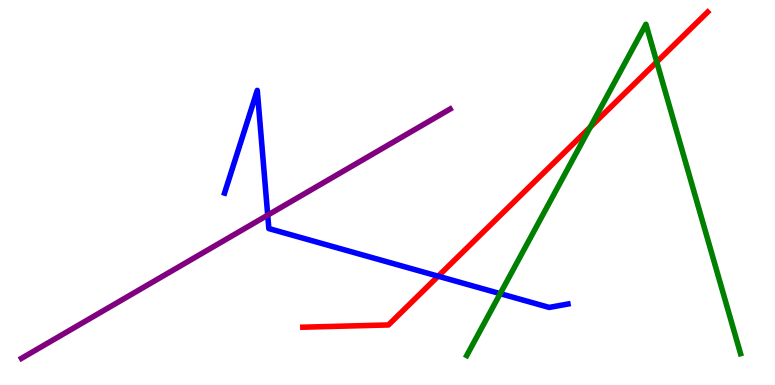[{'lines': ['blue', 'red'], 'intersections': [{'x': 5.65, 'y': 2.83}]}, {'lines': ['green', 'red'], 'intersections': [{'x': 7.62, 'y': 6.7}, {'x': 8.47, 'y': 8.39}]}, {'lines': ['purple', 'red'], 'intersections': []}, {'lines': ['blue', 'green'], 'intersections': [{'x': 6.45, 'y': 2.37}]}, {'lines': ['blue', 'purple'], 'intersections': [{'x': 3.45, 'y': 4.41}]}, {'lines': ['green', 'purple'], 'intersections': []}]